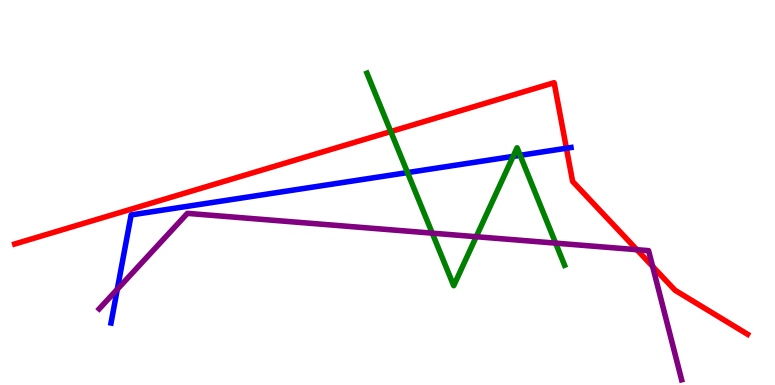[{'lines': ['blue', 'red'], 'intersections': [{'x': 7.31, 'y': 6.15}]}, {'lines': ['green', 'red'], 'intersections': [{'x': 5.04, 'y': 6.58}]}, {'lines': ['purple', 'red'], 'intersections': [{'x': 8.22, 'y': 3.51}, {'x': 8.42, 'y': 3.08}]}, {'lines': ['blue', 'green'], 'intersections': [{'x': 5.26, 'y': 5.52}, {'x': 6.62, 'y': 5.94}, {'x': 6.71, 'y': 5.97}]}, {'lines': ['blue', 'purple'], 'intersections': [{'x': 1.51, 'y': 2.49}]}, {'lines': ['green', 'purple'], 'intersections': [{'x': 5.58, 'y': 3.94}, {'x': 6.14, 'y': 3.85}, {'x': 7.17, 'y': 3.68}]}]